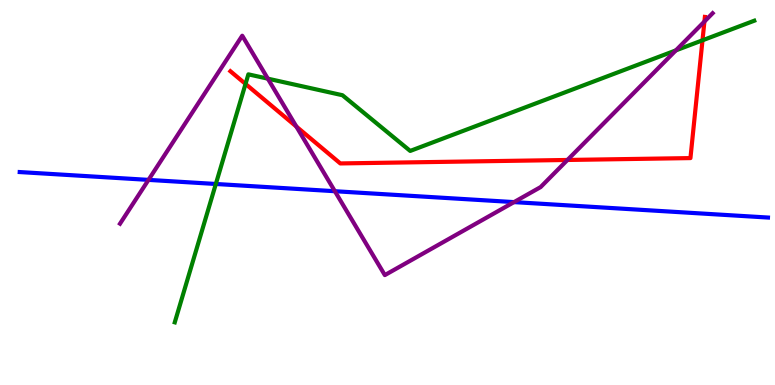[{'lines': ['blue', 'red'], 'intersections': []}, {'lines': ['green', 'red'], 'intersections': [{'x': 3.17, 'y': 7.82}, {'x': 9.06, 'y': 8.95}]}, {'lines': ['purple', 'red'], 'intersections': [{'x': 3.82, 'y': 6.71}, {'x': 7.32, 'y': 5.85}, {'x': 9.09, 'y': 9.44}]}, {'lines': ['blue', 'green'], 'intersections': [{'x': 2.78, 'y': 5.22}]}, {'lines': ['blue', 'purple'], 'intersections': [{'x': 1.92, 'y': 5.33}, {'x': 4.32, 'y': 5.03}, {'x': 6.63, 'y': 4.75}]}, {'lines': ['green', 'purple'], 'intersections': [{'x': 3.46, 'y': 7.96}, {'x': 8.72, 'y': 8.69}]}]